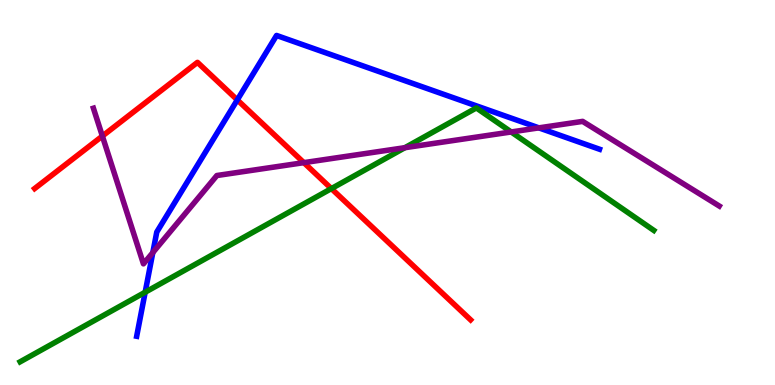[{'lines': ['blue', 'red'], 'intersections': [{'x': 3.06, 'y': 7.41}]}, {'lines': ['green', 'red'], 'intersections': [{'x': 4.28, 'y': 5.1}]}, {'lines': ['purple', 'red'], 'intersections': [{'x': 1.32, 'y': 6.47}, {'x': 3.92, 'y': 5.78}]}, {'lines': ['blue', 'green'], 'intersections': [{'x': 1.87, 'y': 2.41}]}, {'lines': ['blue', 'purple'], 'intersections': [{'x': 1.97, 'y': 3.44}, {'x': 6.95, 'y': 6.68}]}, {'lines': ['green', 'purple'], 'intersections': [{'x': 5.22, 'y': 6.16}, {'x': 6.6, 'y': 6.57}]}]